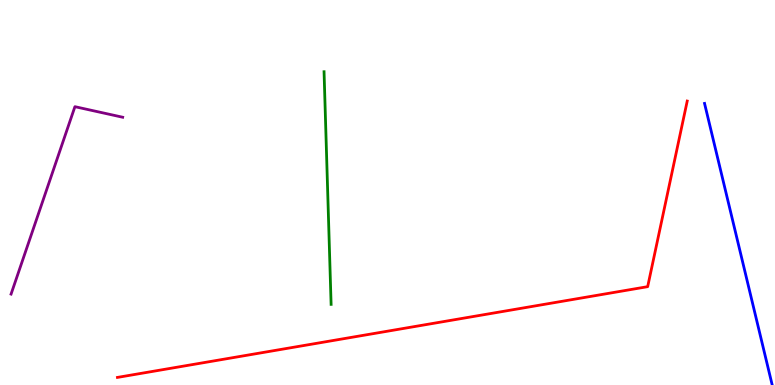[{'lines': ['blue', 'red'], 'intersections': []}, {'lines': ['green', 'red'], 'intersections': []}, {'lines': ['purple', 'red'], 'intersections': []}, {'lines': ['blue', 'green'], 'intersections': []}, {'lines': ['blue', 'purple'], 'intersections': []}, {'lines': ['green', 'purple'], 'intersections': []}]